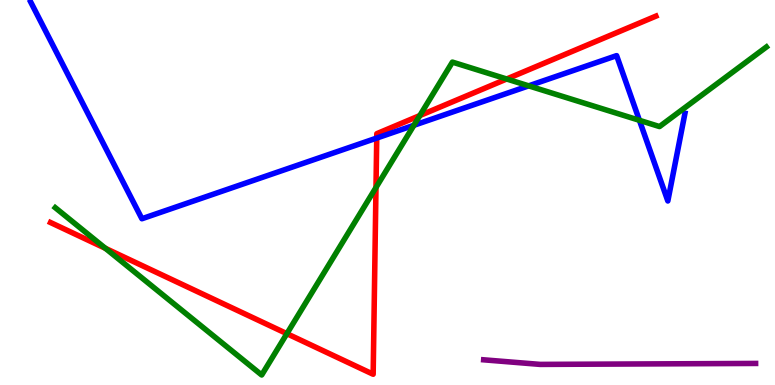[{'lines': ['blue', 'red'], 'intersections': [{'x': 4.86, 'y': 6.41}]}, {'lines': ['green', 'red'], 'intersections': [{'x': 1.36, 'y': 3.55}, {'x': 3.7, 'y': 1.33}, {'x': 4.85, 'y': 5.13}, {'x': 5.42, 'y': 7.0}, {'x': 6.54, 'y': 7.95}]}, {'lines': ['purple', 'red'], 'intersections': []}, {'lines': ['blue', 'green'], 'intersections': [{'x': 5.34, 'y': 6.75}, {'x': 6.82, 'y': 7.77}, {'x': 8.25, 'y': 6.88}]}, {'lines': ['blue', 'purple'], 'intersections': []}, {'lines': ['green', 'purple'], 'intersections': []}]